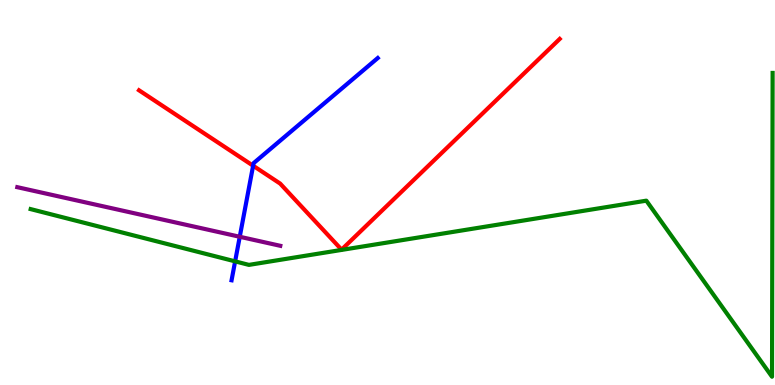[{'lines': ['blue', 'red'], 'intersections': [{'x': 3.27, 'y': 5.7}]}, {'lines': ['green', 'red'], 'intersections': []}, {'lines': ['purple', 'red'], 'intersections': []}, {'lines': ['blue', 'green'], 'intersections': [{'x': 3.03, 'y': 3.21}]}, {'lines': ['blue', 'purple'], 'intersections': [{'x': 3.09, 'y': 3.85}]}, {'lines': ['green', 'purple'], 'intersections': []}]